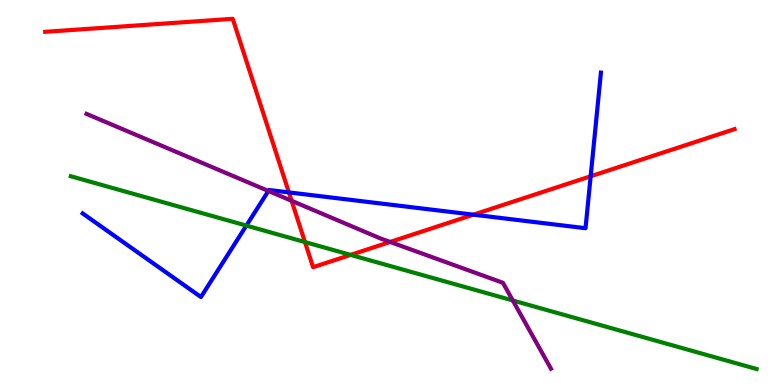[{'lines': ['blue', 'red'], 'intersections': [{'x': 3.73, 'y': 5.0}, {'x': 6.11, 'y': 4.42}, {'x': 7.62, 'y': 5.42}]}, {'lines': ['green', 'red'], 'intersections': [{'x': 3.94, 'y': 3.71}, {'x': 4.52, 'y': 3.38}]}, {'lines': ['purple', 'red'], 'intersections': [{'x': 3.76, 'y': 4.78}, {'x': 5.03, 'y': 3.72}]}, {'lines': ['blue', 'green'], 'intersections': [{'x': 3.18, 'y': 4.14}]}, {'lines': ['blue', 'purple'], 'intersections': [{'x': 3.46, 'y': 5.04}]}, {'lines': ['green', 'purple'], 'intersections': [{'x': 6.62, 'y': 2.2}]}]